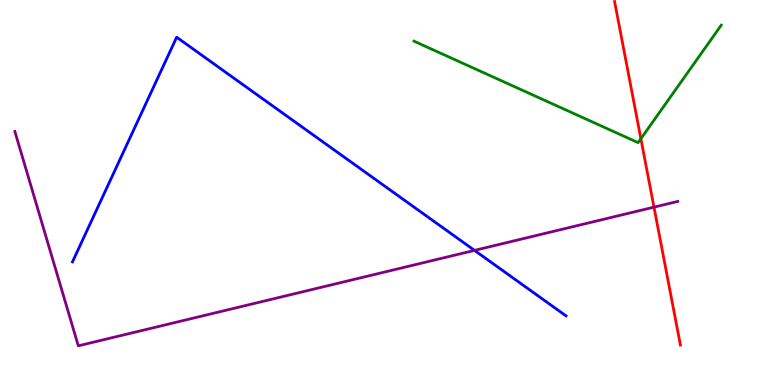[{'lines': ['blue', 'red'], 'intersections': []}, {'lines': ['green', 'red'], 'intersections': [{'x': 8.27, 'y': 6.4}]}, {'lines': ['purple', 'red'], 'intersections': [{'x': 8.44, 'y': 4.62}]}, {'lines': ['blue', 'green'], 'intersections': []}, {'lines': ['blue', 'purple'], 'intersections': [{'x': 6.12, 'y': 3.5}]}, {'lines': ['green', 'purple'], 'intersections': []}]